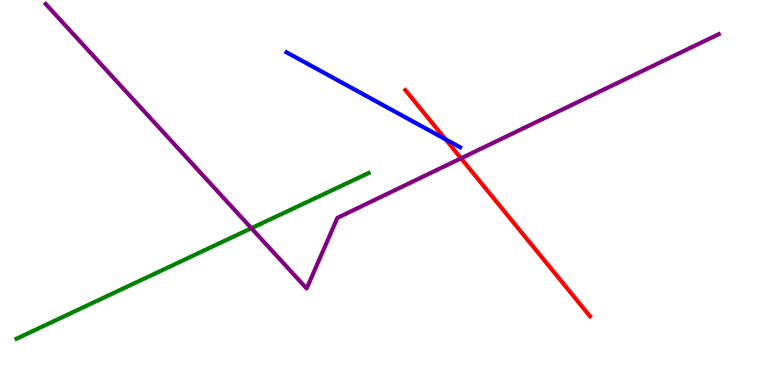[{'lines': ['blue', 'red'], 'intersections': [{'x': 5.75, 'y': 6.38}]}, {'lines': ['green', 'red'], 'intersections': []}, {'lines': ['purple', 'red'], 'intersections': [{'x': 5.95, 'y': 5.89}]}, {'lines': ['blue', 'green'], 'intersections': []}, {'lines': ['blue', 'purple'], 'intersections': []}, {'lines': ['green', 'purple'], 'intersections': [{'x': 3.24, 'y': 4.07}]}]